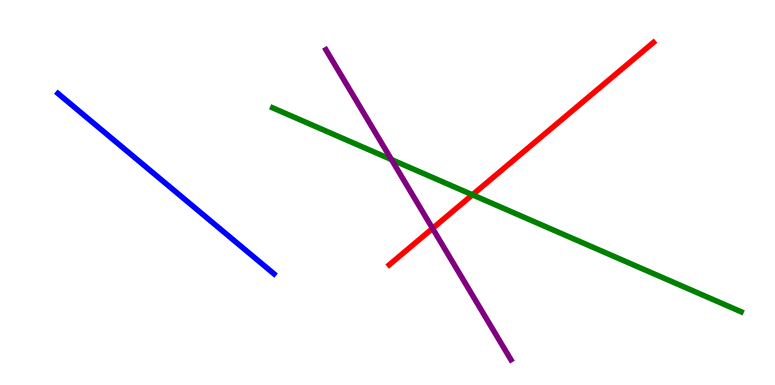[{'lines': ['blue', 'red'], 'intersections': []}, {'lines': ['green', 'red'], 'intersections': [{'x': 6.1, 'y': 4.94}]}, {'lines': ['purple', 'red'], 'intersections': [{'x': 5.58, 'y': 4.07}]}, {'lines': ['blue', 'green'], 'intersections': []}, {'lines': ['blue', 'purple'], 'intersections': []}, {'lines': ['green', 'purple'], 'intersections': [{'x': 5.05, 'y': 5.86}]}]